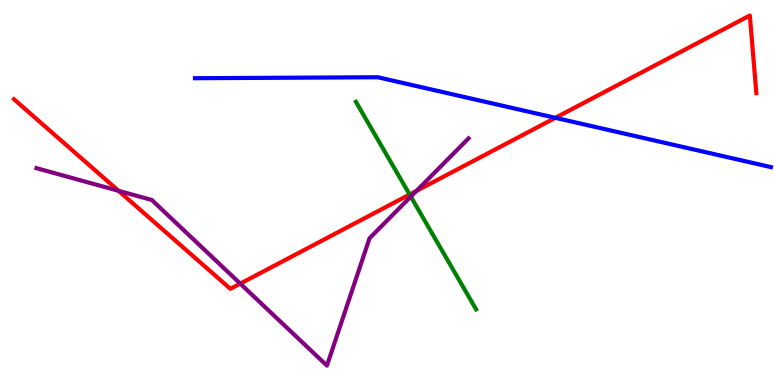[{'lines': ['blue', 'red'], 'intersections': [{'x': 7.17, 'y': 6.94}]}, {'lines': ['green', 'red'], 'intersections': [{'x': 5.29, 'y': 4.95}]}, {'lines': ['purple', 'red'], 'intersections': [{'x': 1.53, 'y': 5.04}, {'x': 3.1, 'y': 2.63}, {'x': 5.37, 'y': 5.04}]}, {'lines': ['blue', 'green'], 'intersections': []}, {'lines': ['blue', 'purple'], 'intersections': []}, {'lines': ['green', 'purple'], 'intersections': [{'x': 5.3, 'y': 4.89}]}]